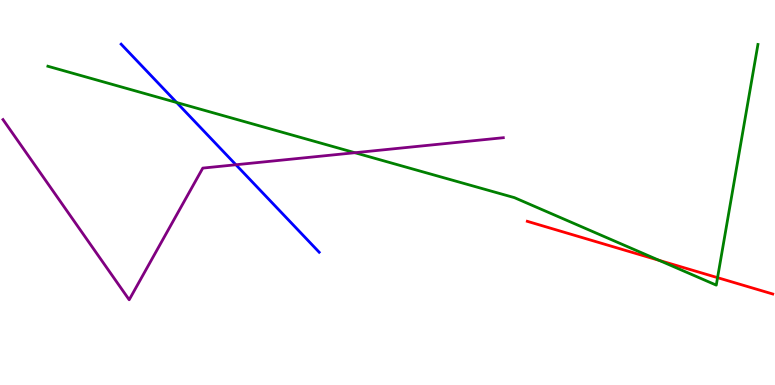[{'lines': ['blue', 'red'], 'intersections': []}, {'lines': ['green', 'red'], 'intersections': [{'x': 8.5, 'y': 3.24}, {'x': 9.26, 'y': 2.79}]}, {'lines': ['purple', 'red'], 'intersections': []}, {'lines': ['blue', 'green'], 'intersections': [{'x': 2.28, 'y': 7.34}]}, {'lines': ['blue', 'purple'], 'intersections': [{'x': 3.04, 'y': 5.72}]}, {'lines': ['green', 'purple'], 'intersections': [{'x': 4.58, 'y': 6.03}]}]